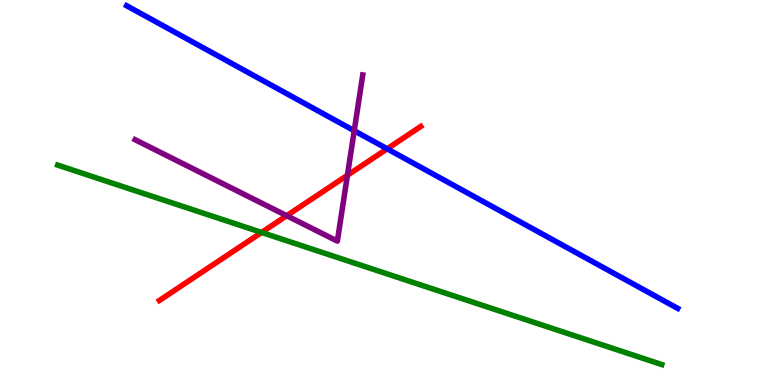[{'lines': ['blue', 'red'], 'intersections': [{'x': 5.0, 'y': 6.13}]}, {'lines': ['green', 'red'], 'intersections': [{'x': 3.38, 'y': 3.96}]}, {'lines': ['purple', 'red'], 'intersections': [{'x': 3.7, 'y': 4.4}, {'x': 4.48, 'y': 5.45}]}, {'lines': ['blue', 'green'], 'intersections': []}, {'lines': ['blue', 'purple'], 'intersections': [{'x': 4.57, 'y': 6.6}]}, {'lines': ['green', 'purple'], 'intersections': []}]